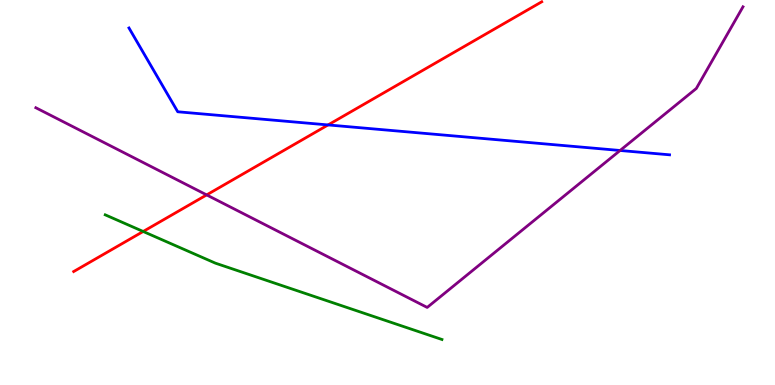[{'lines': ['blue', 'red'], 'intersections': [{'x': 4.23, 'y': 6.76}]}, {'lines': ['green', 'red'], 'intersections': [{'x': 1.85, 'y': 3.99}]}, {'lines': ['purple', 'red'], 'intersections': [{'x': 2.67, 'y': 4.94}]}, {'lines': ['blue', 'green'], 'intersections': []}, {'lines': ['blue', 'purple'], 'intersections': [{'x': 8.0, 'y': 6.09}]}, {'lines': ['green', 'purple'], 'intersections': []}]